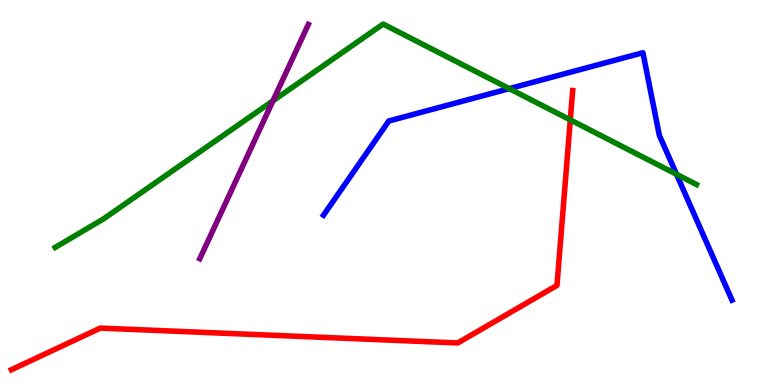[{'lines': ['blue', 'red'], 'intersections': []}, {'lines': ['green', 'red'], 'intersections': [{'x': 7.36, 'y': 6.89}]}, {'lines': ['purple', 'red'], 'intersections': []}, {'lines': ['blue', 'green'], 'intersections': [{'x': 6.57, 'y': 7.7}, {'x': 8.73, 'y': 5.47}]}, {'lines': ['blue', 'purple'], 'intersections': []}, {'lines': ['green', 'purple'], 'intersections': [{'x': 3.52, 'y': 7.38}]}]